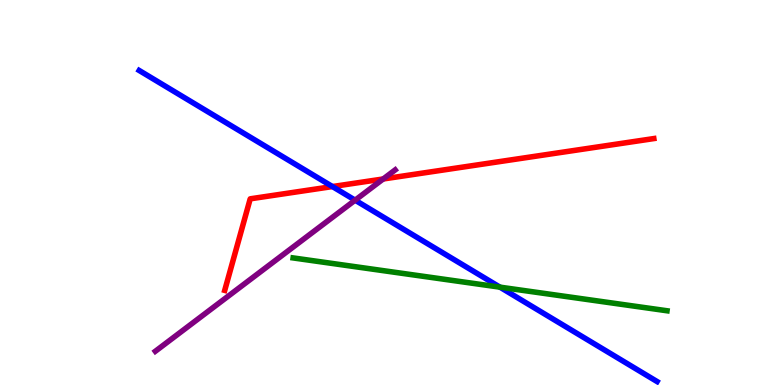[{'lines': ['blue', 'red'], 'intersections': [{'x': 4.29, 'y': 5.15}]}, {'lines': ['green', 'red'], 'intersections': []}, {'lines': ['purple', 'red'], 'intersections': [{'x': 4.94, 'y': 5.35}]}, {'lines': ['blue', 'green'], 'intersections': [{'x': 6.45, 'y': 2.54}]}, {'lines': ['blue', 'purple'], 'intersections': [{'x': 4.58, 'y': 4.8}]}, {'lines': ['green', 'purple'], 'intersections': []}]